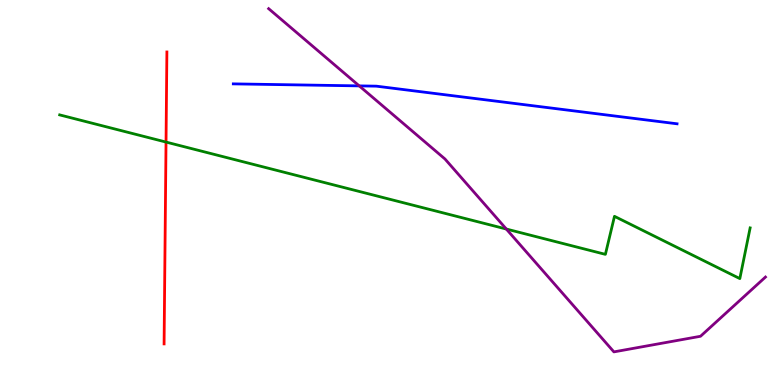[{'lines': ['blue', 'red'], 'intersections': []}, {'lines': ['green', 'red'], 'intersections': [{'x': 2.14, 'y': 6.31}]}, {'lines': ['purple', 'red'], 'intersections': []}, {'lines': ['blue', 'green'], 'intersections': []}, {'lines': ['blue', 'purple'], 'intersections': [{'x': 4.64, 'y': 7.77}]}, {'lines': ['green', 'purple'], 'intersections': [{'x': 6.53, 'y': 4.05}]}]